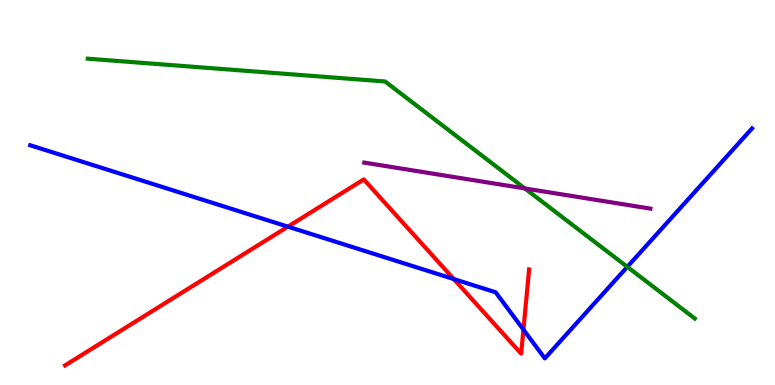[{'lines': ['blue', 'red'], 'intersections': [{'x': 3.72, 'y': 4.11}, {'x': 5.86, 'y': 2.75}, {'x': 6.75, 'y': 1.44}]}, {'lines': ['green', 'red'], 'intersections': []}, {'lines': ['purple', 'red'], 'intersections': []}, {'lines': ['blue', 'green'], 'intersections': [{'x': 8.09, 'y': 3.07}]}, {'lines': ['blue', 'purple'], 'intersections': []}, {'lines': ['green', 'purple'], 'intersections': [{'x': 6.77, 'y': 5.11}]}]